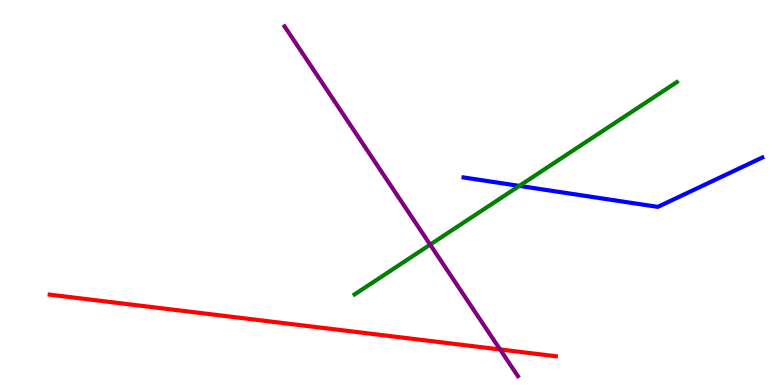[{'lines': ['blue', 'red'], 'intersections': []}, {'lines': ['green', 'red'], 'intersections': []}, {'lines': ['purple', 'red'], 'intersections': [{'x': 6.45, 'y': 0.923}]}, {'lines': ['blue', 'green'], 'intersections': [{'x': 6.7, 'y': 5.17}]}, {'lines': ['blue', 'purple'], 'intersections': []}, {'lines': ['green', 'purple'], 'intersections': [{'x': 5.55, 'y': 3.65}]}]